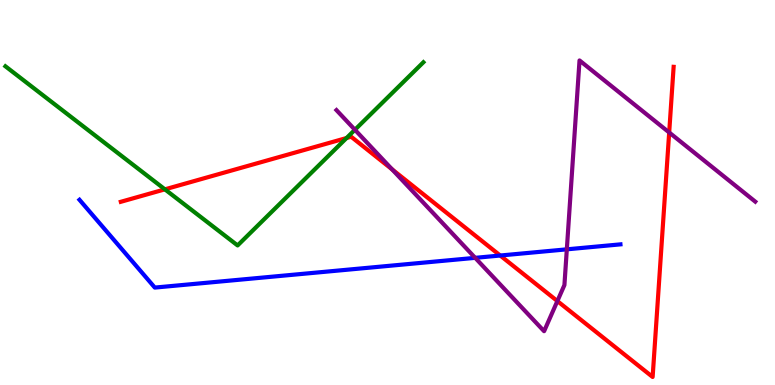[{'lines': ['blue', 'red'], 'intersections': [{'x': 6.45, 'y': 3.36}]}, {'lines': ['green', 'red'], 'intersections': [{'x': 2.13, 'y': 5.08}, {'x': 4.47, 'y': 6.42}]}, {'lines': ['purple', 'red'], 'intersections': [{'x': 5.06, 'y': 5.6}, {'x': 7.19, 'y': 2.18}, {'x': 8.63, 'y': 6.56}]}, {'lines': ['blue', 'green'], 'intersections': []}, {'lines': ['blue', 'purple'], 'intersections': [{'x': 6.13, 'y': 3.3}, {'x': 7.31, 'y': 3.52}]}, {'lines': ['green', 'purple'], 'intersections': [{'x': 4.58, 'y': 6.63}]}]